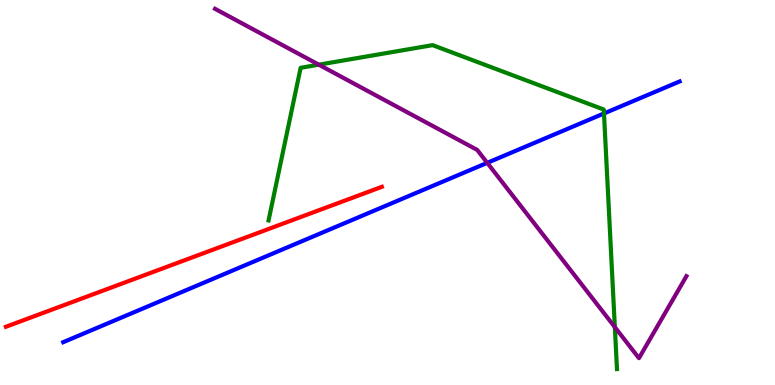[{'lines': ['blue', 'red'], 'intersections': []}, {'lines': ['green', 'red'], 'intersections': []}, {'lines': ['purple', 'red'], 'intersections': []}, {'lines': ['blue', 'green'], 'intersections': [{'x': 7.79, 'y': 7.05}]}, {'lines': ['blue', 'purple'], 'intersections': [{'x': 6.29, 'y': 5.77}]}, {'lines': ['green', 'purple'], 'intersections': [{'x': 4.11, 'y': 8.32}, {'x': 7.93, 'y': 1.5}]}]